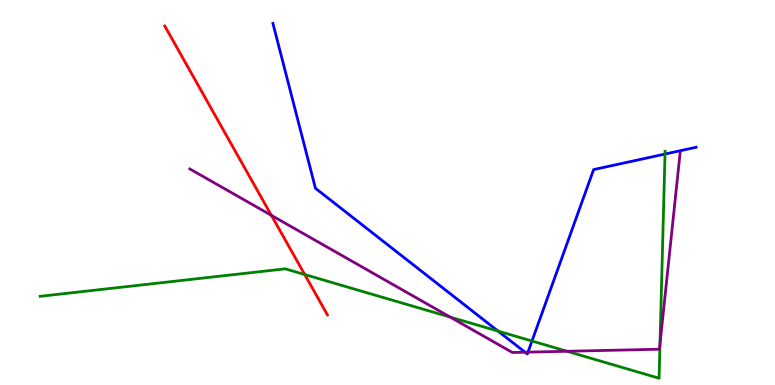[{'lines': ['blue', 'red'], 'intersections': []}, {'lines': ['green', 'red'], 'intersections': [{'x': 3.93, 'y': 2.87}]}, {'lines': ['purple', 'red'], 'intersections': [{'x': 3.5, 'y': 4.41}]}, {'lines': ['blue', 'green'], 'intersections': [{'x': 6.43, 'y': 1.4}, {'x': 6.86, 'y': 1.14}, {'x': 8.58, 'y': 6.0}]}, {'lines': ['blue', 'purple'], 'intersections': [{'x': 6.77, 'y': 0.852}, {'x': 6.81, 'y': 0.853}]}, {'lines': ['green', 'purple'], 'intersections': [{'x': 5.81, 'y': 1.76}, {'x': 7.32, 'y': 0.876}, {'x': 8.52, 'y': 1.07}]}]